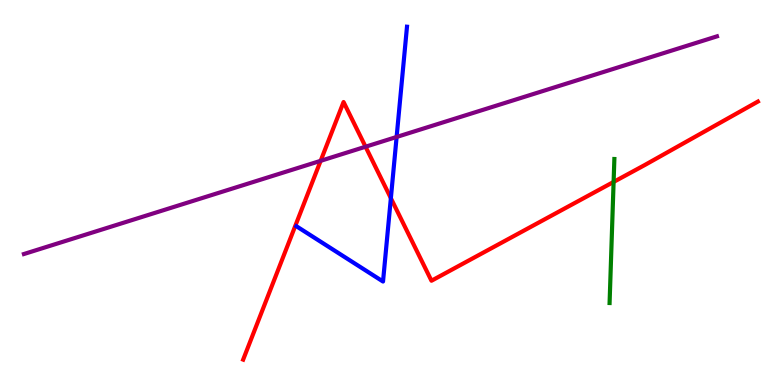[{'lines': ['blue', 'red'], 'intersections': [{'x': 5.04, 'y': 4.85}]}, {'lines': ['green', 'red'], 'intersections': [{'x': 7.92, 'y': 5.27}]}, {'lines': ['purple', 'red'], 'intersections': [{'x': 4.14, 'y': 5.82}, {'x': 4.72, 'y': 6.19}]}, {'lines': ['blue', 'green'], 'intersections': []}, {'lines': ['blue', 'purple'], 'intersections': [{'x': 5.12, 'y': 6.44}]}, {'lines': ['green', 'purple'], 'intersections': []}]